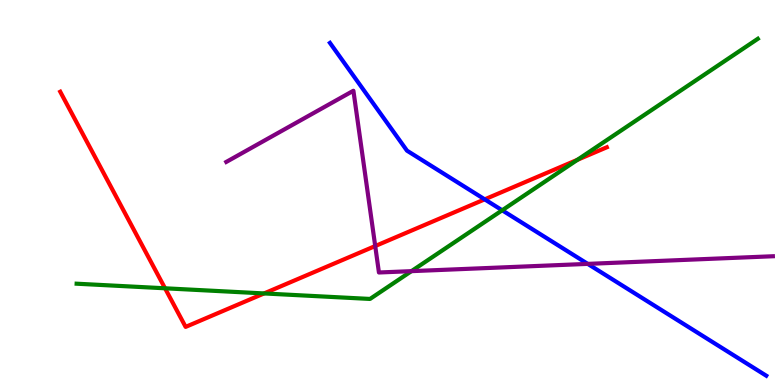[{'lines': ['blue', 'red'], 'intersections': [{'x': 6.25, 'y': 4.82}]}, {'lines': ['green', 'red'], 'intersections': [{'x': 2.13, 'y': 2.51}, {'x': 3.41, 'y': 2.38}, {'x': 7.45, 'y': 5.85}]}, {'lines': ['purple', 'red'], 'intersections': [{'x': 4.84, 'y': 3.61}]}, {'lines': ['blue', 'green'], 'intersections': [{'x': 6.48, 'y': 4.54}]}, {'lines': ['blue', 'purple'], 'intersections': [{'x': 7.58, 'y': 3.15}]}, {'lines': ['green', 'purple'], 'intersections': [{'x': 5.31, 'y': 2.96}]}]